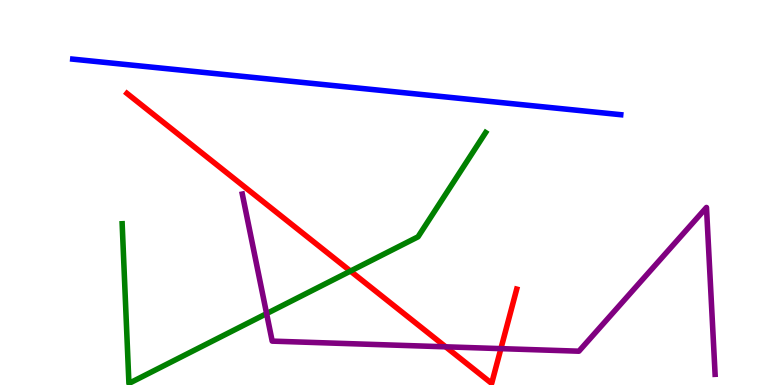[{'lines': ['blue', 'red'], 'intersections': []}, {'lines': ['green', 'red'], 'intersections': [{'x': 4.52, 'y': 2.96}]}, {'lines': ['purple', 'red'], 'intersections': [{'x': 5.75, 'y': 0.992}, {'x': 6.46, 'y': 0.945}]}, {'lines': ['blue', 'green'], 'intersections': []}, {'lines': ['blue', 'purple'], 'intersections': []}, {'lines': ['green', 'purple'], 'intersections': [{'x': 3.44, 'y': 1.85}]}]